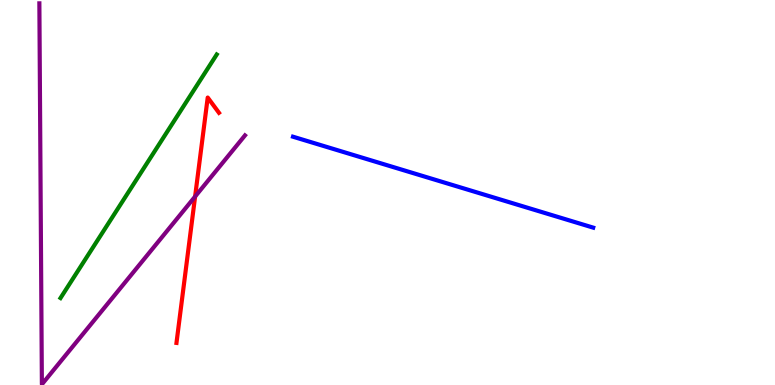[{'lines': ['blue', 'red'], 'intersections': []}, {'lines': ['green', 'red'], 'intersections': []}, {'lines': ['purple', 'red'], 'intersections': [{'x': 2.52, 'y': 4.9}]}, {'lines': ['blue', 'green'], 'intersections': []}, {'lines': ['blue', 'purple'], 'intersections': []}, {'lines': ['green', 'purple'], 'intersections': []}]